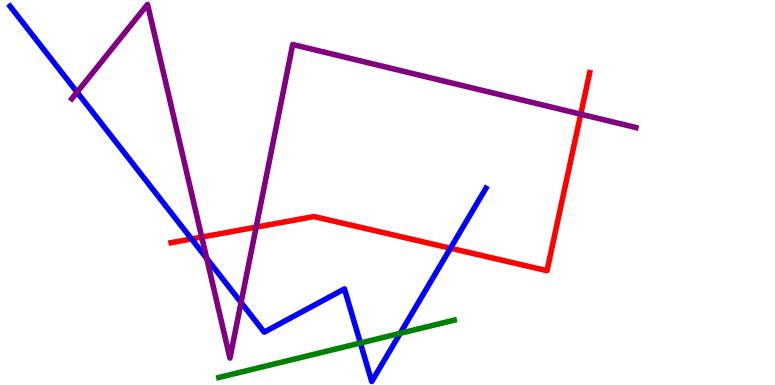[{'lines': ['blue', 'red'], 'intersections': [{'x': 2.47, 'y': 3.79}, {'x': 5.81, 'y': 3.55}]}, {'lines': ['green', 'red'], 'intersections': []}, {'lines': ['purple', 'red'], 'intersections': [{'x': 2.6, 'y': 3.84}, {'x': 3.31, 'y': 4.1}, {'x': 7.49, 'y': 7.03}]}, {'lines': ['blue', 'green'], 'intersections': [{'x': 4.65, 'y': 1.09}, {'x': 5.16, 'y': 1.34}]}, {'lines': ['blue', 'purple'], 'intersections': [{'x': 0.994, 'y': 7.61}, {'x': 2.67, 'y': 3.29}, {'x': 3.11, 'y': 2.14}]}, {'lines': ['green', 'purple'], 'intersections': []}]